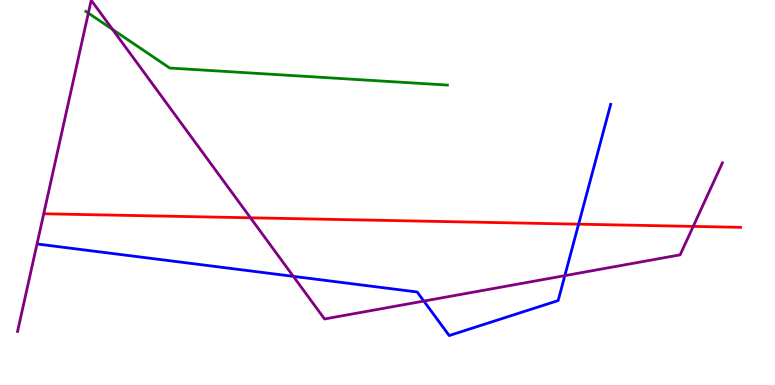[{'lines': ['blue', 'red'], 'intersections': [{'x': 7.47, 'y': 4.18}]}, {'lines': ['green', 'red'], 'intersections': []}, {'lines': ['purple', 'red'], 'intersections': [{'x': 3.23, 'y': 4.34}, {'x': 8.94, 'y': 4.12}]}, {'lines': ['blue', 'green'], 'intersections': []}, {'lines': ['blue', 'purple'], 'intersections': [{'x': 3.78, 'y': 2.82}, {'x': 5.47, 'y': 2.18}, {'x': 7.29, 'y': 2.84}]}, {'lines': ['green', 'purple'], 'intersections': [{'x': 1.14, 'y': 9.66}, {'x': 1.45, 'y': 9.24}]}]